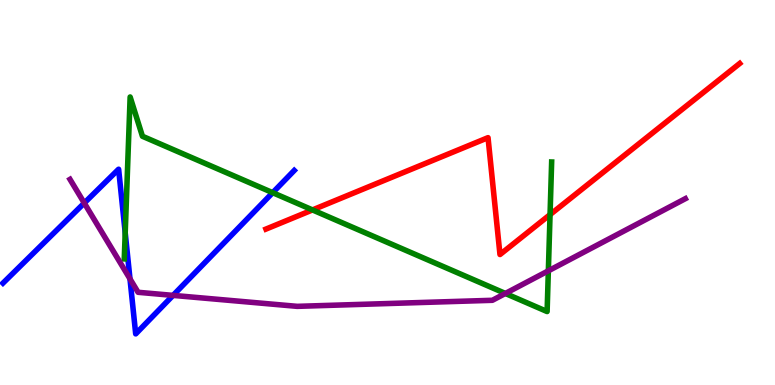[{'lines': ['blue', 'red'], 'intersections': []}, {'lines': ['green', 'red'], 'intersections': [{'x': 4.03, 'y': 4.55}, {'x': 7.1, 'y': 4.43}]}, {'lines': ['purple', 'red'], 'intersections': []}, {'lines': ['blue', 'green'], 'intersections': [{'x': 1.62, 'y': 3.95}, {'x': 3.52, 'y': 5.0}]}, {'lines': ['blue', 'purple'], 'intersections': [{'x': 1.09, 'y': 4.73}, {'x': 1.68, 'y': 2.76}, {'x': 2.23, 'y': 2.33}]}, {'lines': ['green', 'purple'], 'intersections': [{'x': 6.52, 'y': 2.38}, {'x': 7.08, 'y': 2.97}]}]